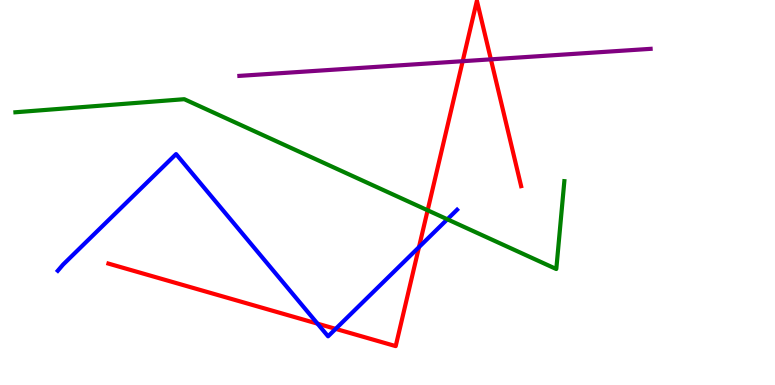[{'lines': ['blue', 'red'], 'intersections': [{'x': 4.1, 'y': 1.59}, {'x': 4.33, 'y': 1.46}, {'x': 5.41, 'y': 3.58}]}, {'lines': ['green', 'red'], 'intersections': [{'x': 5.52, 'y': 4.54}]}, {'lines': ['purple', 'red'], 'intersections': [{'x': 5.97, 'y': 8.41}, {'x': 6.33, 'y': 8.46}]}, {'lines': ['blue', 'green'], 'intersections': [{'x': 5.77, 'y': 4.3}]}, {'lines': ['blue', 'purple'], 'intersections': []}, {'lines': ['green', 'purple'], 'intersections': []}]